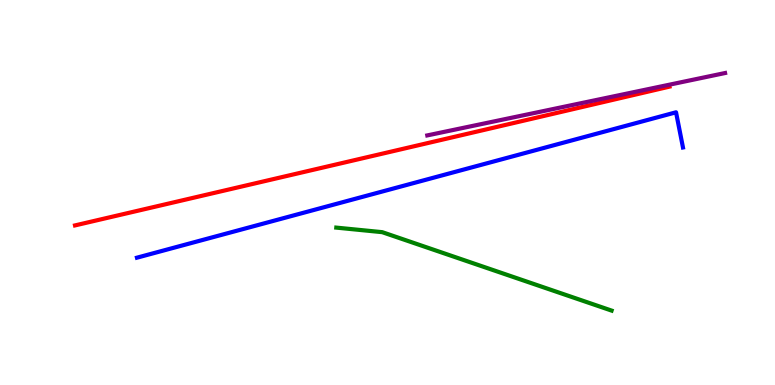[{'lines': ['blue', 'red'], 'intersections': []}, {'lines': ['green', 'red'], 'intersections': []}, {'lines': ['purple', 'red'], 'intersections': []}, {'lines': ['blue', 'green'], 'intersections': []}, {'lines': ['blue', 'purple'], 'intersections': []}, {'lines': ['green', 'purple'], 'intersections': []}]